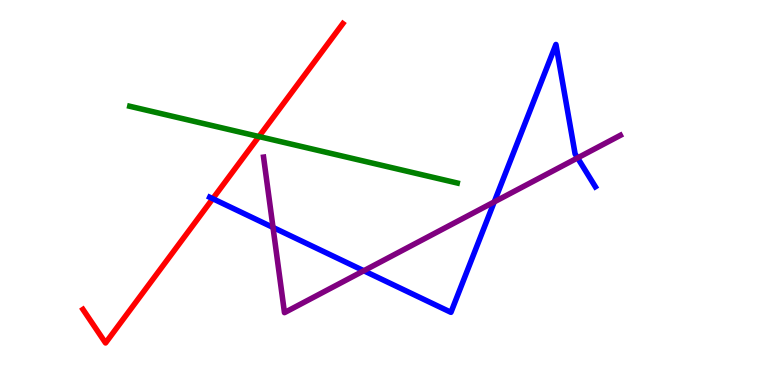[{'lines': ['blue', 'red'], 'intersections': [{'x': 2.75, 'y': 4.84}]}, {'lines': ['green', 'red'], 'intersections': [{'x': 3.34, 'y': 6.45}]}, {'lines': ['purple', 'red'], 'intersections': []}, {'lines': ['blue', 'green'], 'intersections': []}, {'lines': ['blue', 'purple'], 'intersections': [{'x': 3.52, 'y': 4.09}, {'x': 4.69, 'y': 2.97}, {'x': 6.38, 'y': 4.76}, {'x': 7.45, 'y': 5.9}]}, {'lines': ['green', 'purple'], 'intersections': []}]